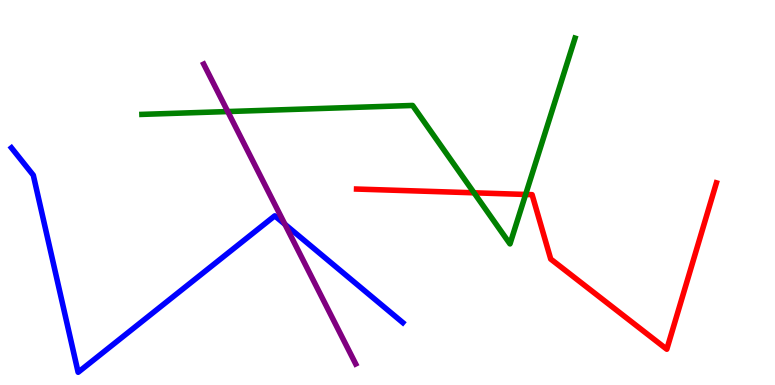[{'lines': ['blue', 'red'], 'intersections': []}, {'lines': ['green', 'red'], 'intersections': [{'x': 6.12, 'y': 4.99}, {'x': 6.78, 'y': 4.95}]}, {'lines': ['purple', 'red'], 'intersections': []}, {'lines': ['blue', 'green'], 'intersections': []}, {'lines': ['blue', 'purple'], 'intersections': [{'x': 3.68, 'y': 4.17}]}, {'lines': ['green', 'purple'], 'intersections': [{'x': 2.94, 'y': 7.1}]}]